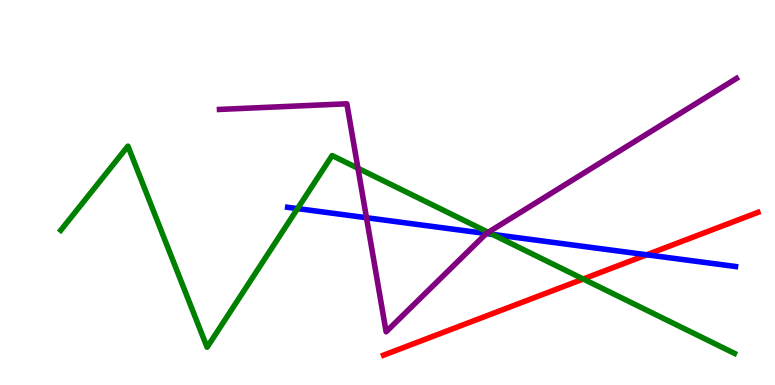[{'lines': ['blue', 'red'], 'intersections': [{'x': 8.35, 'y': 3.38}]}, {'lines': ['green', 'red'], 'intersections': [{'x': 7.53, 'y': 2.75}]}, {'lines': ['purple', 'red'], 'intersections': []}, {'lines': ['blue', 'green'], 'intersections': [{'x': 3.84, 'y': 4.58}, {'x': 6.35, 'y': 3.91}]}, {'lines': ['blue', 'purple'], 'intersections': [{'x': 4.73, 'y': 4.35}, {'x': 6.27, 'y': 3.93}]}, {'lines': ['green', 'purple'], 'intersections': [{'x': 4.62, 'y': 5.63}, {'x': 6.3, 'y': 3.97}]}]